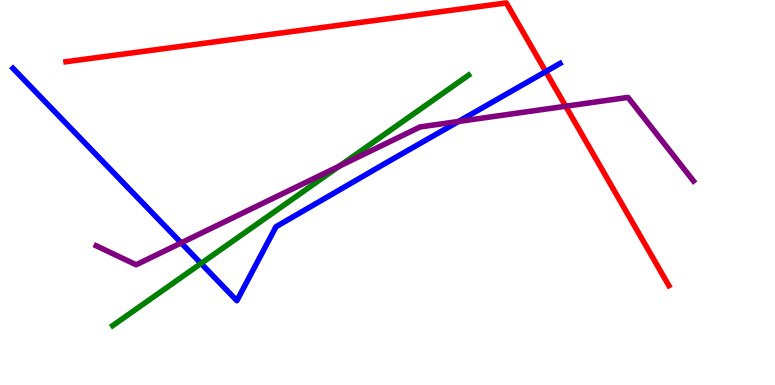[{'lines': ['blue', 'red'], 'intersections': [{'x': 7.04, 'y': 8.14}]}, {'lines': ['green', 'red'], 'intersections': []}, {'lines': ['purple', 'red'], 'intersections': [{'x': 7.3, 'y': 7.24}]}, {'lines': ['blue', 'green'], 'intersections': [{'x': 2.59, 'y': 3.16}]}, {'lines': ['blue', 'purple'], 'intersections': [{'x': 2.34, 'y': 3.69}, {'x': 5.92, 'y': 6.84}]}, {'lines': ['green', 'purple'], 'intersections': [{'x': 4.38, 'y': 5.68}]}]